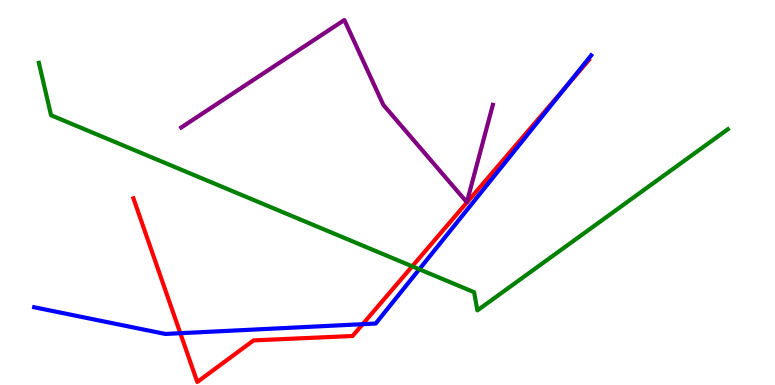[{'lines': ['blue', 'red'], 'intersections': [{'x': 2.33, 'y': 1.35}, {'x': 4.68, 'y': 1.58}, {'x': 7.3, 'y': 7.74}]}, {'lines': ['green', 'red'], 'intersections': [{'x': 5.32, 'y': 3.08}]}, {'lines': ['purple', 'red'], 'intersections': []}, {'lines': ['blue', 'green'], 'intersections': [{'x': 5.41, 'y': 3.01}]}, {'lines': ['blue', 'purple'], 'intersections': []}, {'lines': ['green', 'purple'], 'intersections': []}]